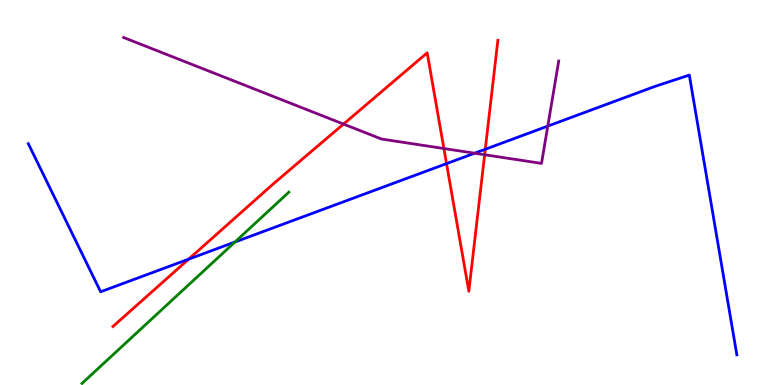[{'lines': ['blue', 'red'], 'intersections': [{'x': 2.43, 'y': 3.27}, {'x': 5.76, 'y': 5.75}, {'x': 6.26, 'y': 6.12}]}, {'lines': ['green', 'red'], 'intersections': []}, {'lines': ['purple', 'red'], 'intersections': [{'x': 4.43, 'y': 6.78}, {'x': 5.73, 'y': 6.14}, {'x': 6.25, 'y': 5.98}]}, {'lines': ['blue', 'green'], 'intersections': [{'x': 3.03, 'y': 3.71}]}, {'lines': ['blue', 'purple'], 'intersections': [{'x': 6.12, 'y': 6.02}, {'x': 7.07, 'y': 6.72}]}, {'lines': ['green', 'purple'], 'intersections': []}]